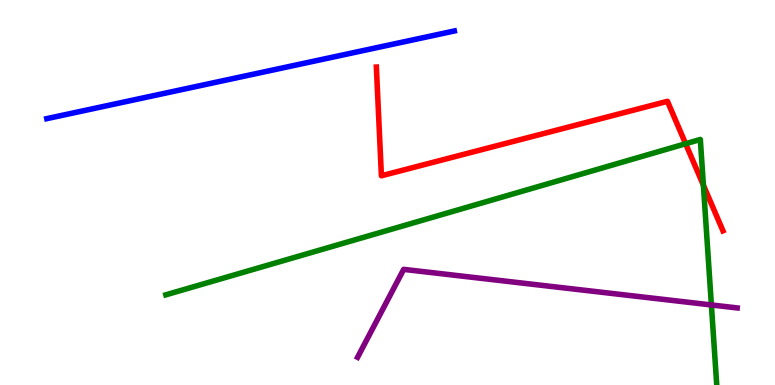[{'lines': ['blue', 'red'], 'intersections': []}, {'lines': ['green', 'red'], 'intersections': [{'x': 8.85, 'y': 6.27}, {'x': 9.08, 'y': 5.19}]}, {'lines': ['purple', 'red'], 'intersections': []}, {'lines': ['blue', 'green'], 'intersections': []}, {'lines': ['blue', 'purple'], 'intersections': []}, {'lines': ['green', 'purple'], 'intersections': [{'x': 9.18, 'y': 2.08}]}]